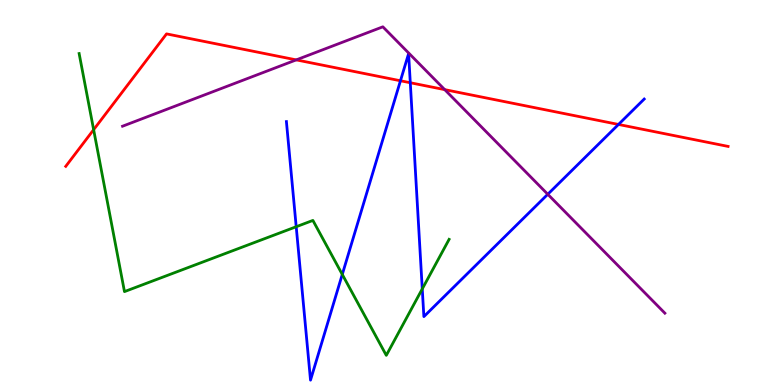[{'lines': ['blue', 'red'], 'intersections': [{'x': 5.17, 'y': 7.9}, {'x': 5.29, 'y': 7.85}, {'x': 7.98, 'y': 6.77}]}, {'lines': ['green', 'red'], 'intersections': [{'x': 1.21, 'y': 6.63}]}, {'lines': ['purple', 'red'], 'intersections': [{'x': 3.82, 'y': 8.44}, {'x': 5.74, 'y': 7.67}]}, {'lines': ['blue', 'green'], 'intersections': [{'x': 3.82, 'y': 4.11}, {'x': 4.42, 'y': 2.87}, {'x': 5.45, 'y': 2.5}]}, {'lines': ['blue', 'purple'], 'intersections': [{'x': 7.07, 'y': 4.95}]}, {'lines': ['green', 'purple'], 'intersections': []}]